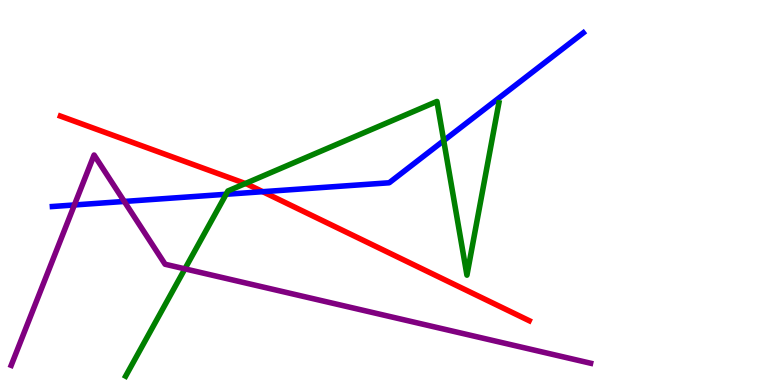[{'lines': ['blue', 'red'], 'intersections': [{'x': 3.39, 'y': 5.02}]}, {'lines': ['green', 'red'], 'intersections': [{'x': 3.17, 'y': 5.23}]}, {'lines': ['purple', 'red'], 'intersections': []}, {'lines': ['blue', 'green'], 'intersections': [{'x': 2.92, 'y': 4.95}, {'x': 5.73, 'y': 6.35}]}, {'lines': ['blue', 'purple'], 'intersections': [{'x': 0.96, 'y': 4.68}, {'x': 1.6, 'y': 4.77}]}, {'lines': ['green', 'purple'], 'intersections': [{'x': 2.39, 'y': 3.02}]}]